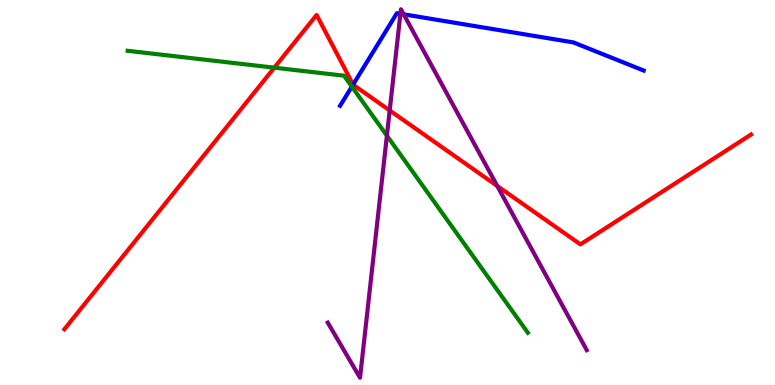[{'lines': ['blue', 'red'], 'intersections': [{'x': 4.56, 'y': 7.8}]}, {'lines': ['green', 'red'], 'intersections': [{'x': 3.54, 'y': 8.24}]}, {'lines': ['purple', 'red'], 'intersections': [{'x': 5.03, 'y': 7.13}, {'x': 6.42, 'y': 5.17}]}, {'lines': ['blue', 'green'], 'intersections': [{'x': 4.54, 'y': 7.75}]}, {'lines': ['blue', 'purple'], 'intersections': [{'x': 5.17, 'y': 9.64}, {'x': 5.21, 'y': 9.63}]}, {'lines': ['green', 'purple'], 'intersections': [{'x': 4.99, 'y': 6.48}]}]